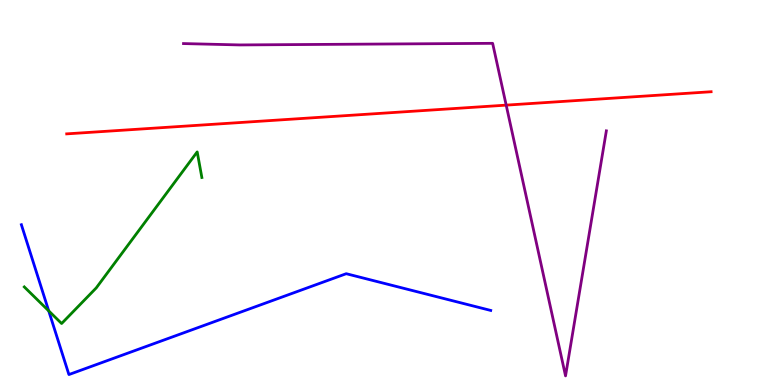[{'lines': ['blue', 'red'], 'intersections': []}, {'lines': ['green', 'red'], 'intersections': []}, {'lines': ['purple', 'red'], 'intersections': [{'x': 6.53, 'y': 7.27}]}, {'lines': ['blue', 'green'], 'intersections': [{'x': 0.629, 'y': 1.93}]}, {'lines': ['blue', 'purple'], 'intersections': []}, {'lines': ['green', 'purple'], 'intersections': []}]